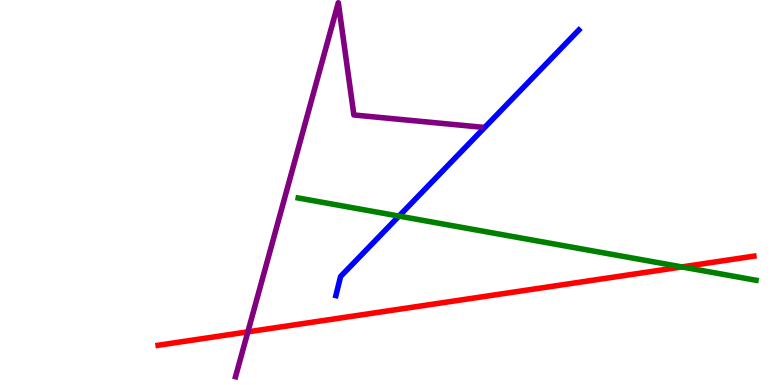[{'lines': ['blue', 'red'], 'intersections': []}, {'lines': ['green', 'red'], 'intersections': [{'x': 8.8, 'y': 3.07}]}, {'lines': ['purple', 'red'], 'intersections': [{'x': 3.2, 'y': 1.38}]}, {'lines': ['blue', 'green'], 'intersections': [{'x': 5.15, 'y': 4.39}]}, {'lines': ['blue', 'purple'], 'intersections': []}, {'lines': ['green', 'purple'], 'intersections': []}]